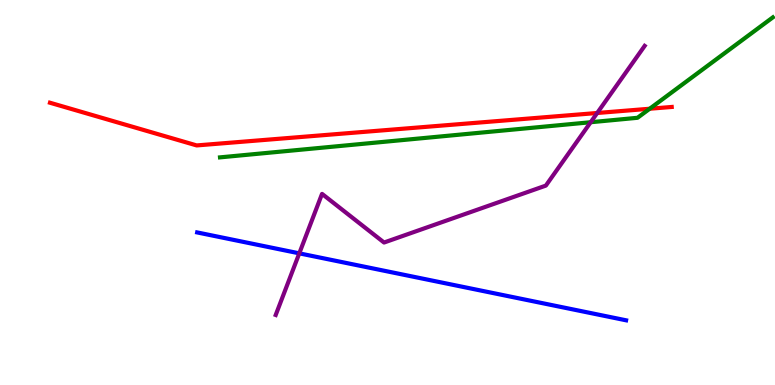[{'lines': ['blue', 'red'], 'intersections': []}, {'lines': ['green', 'red'], 'intersections': [{'x': 8.38, 'y': 7.18}]}, {'lines': ['purple', 'red'], 'intersections': [{'x': 7.71, 'y': 7.07}]}, {'lines': ['blue', 'green'], 'intersections': []}, {'lines': ['blue', 'purple'], 'intersections': [{'x': 3.86, 'y': 3.42}]}, {'lines': ['green', 'purple'], 'intersections': [{'x': 7.62, 'y': 6.83}]}]